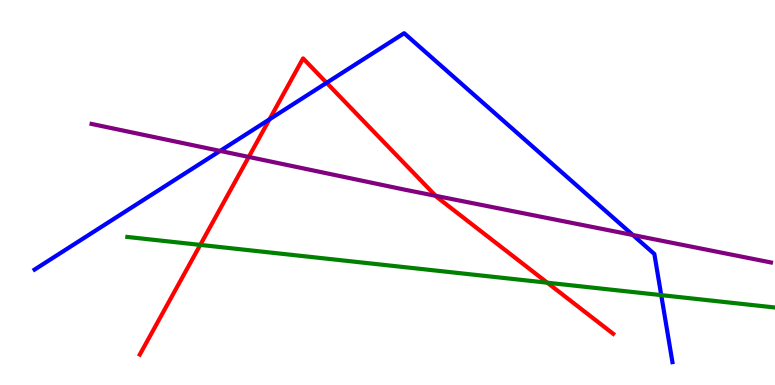[{'lines': ['blue', 'red'], 'intersections': [{'x': 3.48, 'y': 6.9}, {'x': 4.21, 'y': 7.85}]}, {'lines': ['green', 'red'], 'intersections': [{'x': 2.58, 'y': 3.64}, {'x': 7.06, 'y': 2.66}]}, {'lines': ['purple', 'red'], 'intersections': [{'x': 3.21, 'y': 5.92}, {'x': 5.62, 'y': 4.91}]}, {'lines': ['blue', 'green'], 'intersections': [{'x': 8.53, 'y': 2.33}]}, {'lines': ['blue', 'purple'], 'intersections': [{'x': 2.84, 'y': 6.08}, {'x': 8.17, 'y': 3.9}]}, {'lines': ['green', 'purple'], 'intersections': []}]